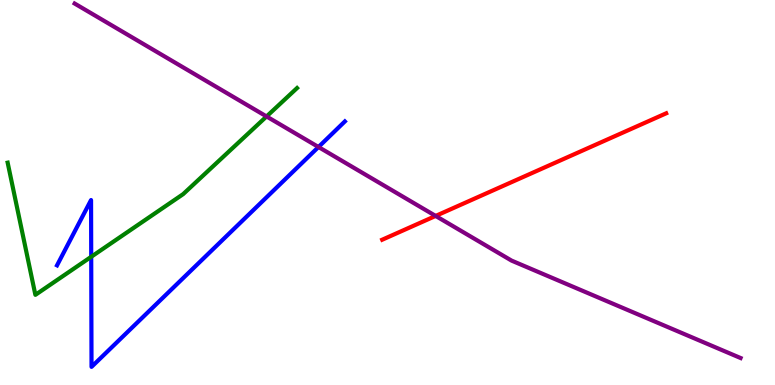[{'lines': ['blue', 'red'], 'intersections': []}, {'lines': ['green', 'red'], 'intersections': []}, {'lines': ['purple', 'red'], 'intersections': [{'x': 5.62, 'y': 4.39}]}, {'lines': ['blue', 'green'], 'intersections': [{'x': 1.18, 'y': 3.33}]}, {'lines': ['blue', 'purple'], 'intersections': [{'x': 4.11, 'y': 6.18}]}, {'lines': ['green', 'purple'], 'intersections': [{'x': 3.44, 'y': 6.98}]}]